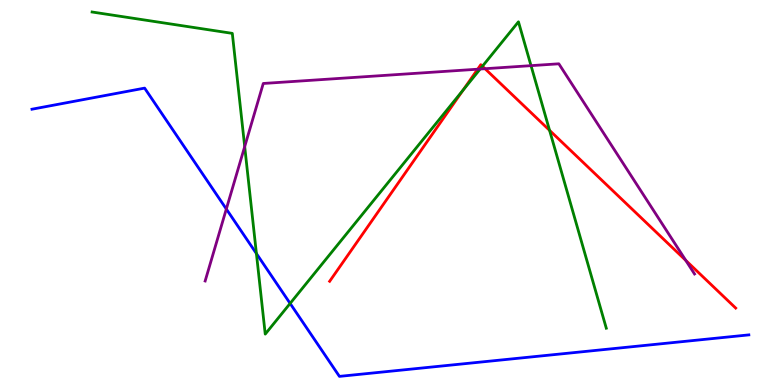[{'lines': ['blue', 'red'], 'intersections': []}, {'lines': ['green', 'red'], 'intersections': [{'x': 5.97, 'y': 7.66}, {'x': 6.22, 'y': 8.28}, {'x': 7.09, 'y': 6.61}]}, {'lines': ['purple', 'red'], 'intersections': [{'x': 6.16, 'y': 8.2}, {'x': 6.26, 'y': 8.22}, {'x': 8.85, 'y': 3.24}]}, {'lines': ['blue', 'green'], 'intersections': [{'x': 3.31, 'y': 3.41}, {'x': 3.74, 'y': 2.12}]}, {'lines': ['blue', 'purple'], 'intersections': [{'x': 2.92, 'y': 4.57}]}, {'lines': ['green', 'purple'], 'intersections': [{'x': 3.16, 'y': 6.19}, {'x': 6.2, 'y': 8.21}, {'x': 6.85, 'y': 8.29}]}]